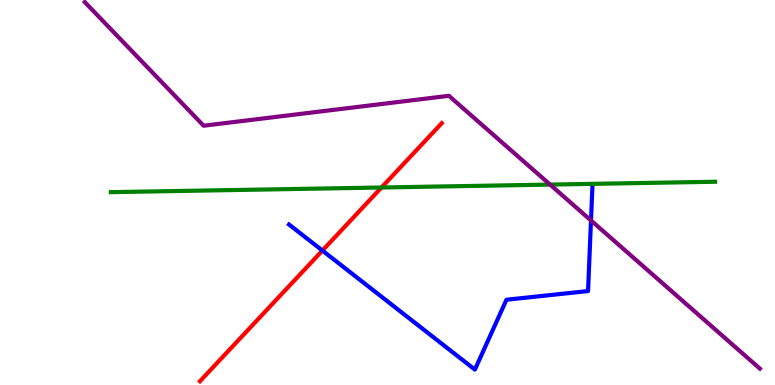[{'lines': ['blue', 'red'], 'intersections': [{'x': 4.16, 'y': 3.49}]}, {'lines': ['green', 'red'], 'intersections': [{'x': 4.92, 'y': 5.13}]}, {'lines': ['purple', 'red'], 'intersections': []}, {'lines': ['blue', 'green'], 'intersections': []}, {'lines': ['blue', 'purple'], 'intersections': [{'x': 7.63, 'y': 4.27}]}, {'lines': ['green', 'purple'], 'intersections': [{'x': 7.1, 'y': 5.21}]}]